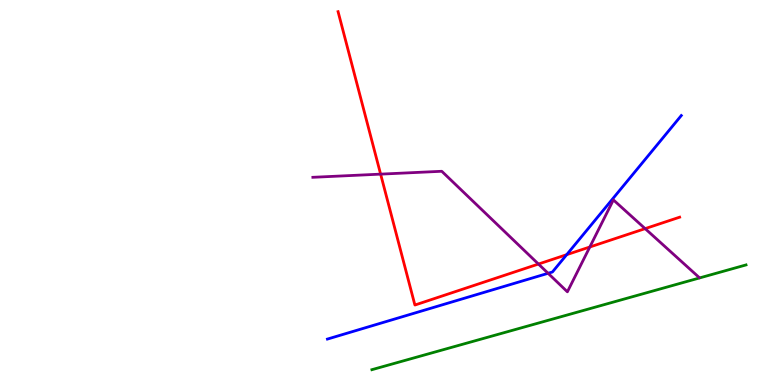[{'lines': ['blue', 'red'], 'intersections': [{'x': 7.31, 'y': 3.39}]}, {'lines': ['green', 'red'], 'intersections': []}, {'lines': ['purple', 'red'], 'intersections': [{'x': 4.91, 'y': 5.48}, {'x': 6.95, 'y': 3.14}, {'x': 7.61, 'y': 3.58}, {'x': 8.32, 'y': 4.06}]}, {'lines': ['blue', 'green'], 'intersections': []}, {'lines': ['blue', 'purple'], 'intersections': [{'x': 7.07, 'y': 2.9}]}, {'lines': ['green', 'purple'], 'intersections': []}]